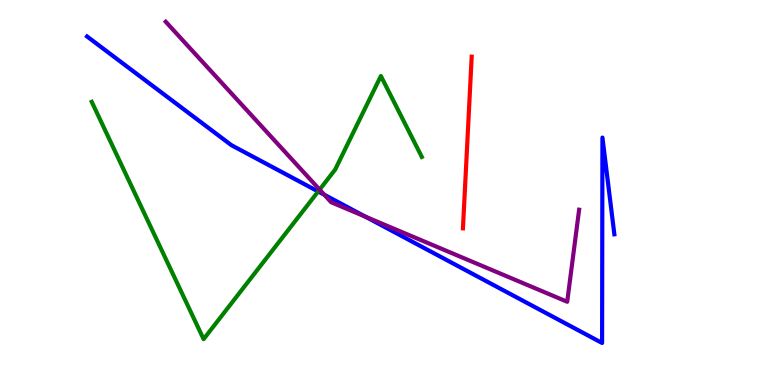[{'lines': ['blue', 'red'], 'intersections': []}, {'lines': ['green', 'red'], 'intersections': []}, {'lines': ['purple', 'red'], 'intersections': []}, {'lines': ['blue', 'green'], 'intersections': [{'x': 4.11, 'y': 5.03}]}, {'lines': ['blue', 'purple'], 'intersections': [{'x': 4.18, 'y': 4.94}, {'x': 4.71, 'y': 4.37}]}, {'lines': ['green', 'purple'], 'intersections': [{'x': 4.12, 'y': 5.07}]}]